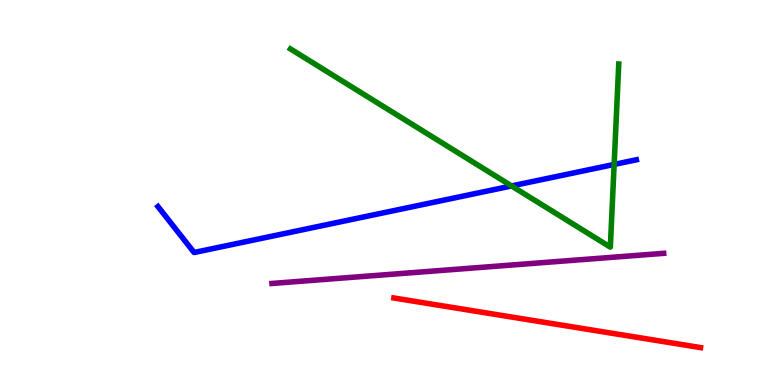[{'lines': ['blue', 'red'], 'intersections': []}, {'lines': ['green', 'red'], 'intersections': []}, {'lines': ['purple', 'red'], 'intersections': []}, {'lines': ['blue', 'green'], 'intersections': [{'x': 6.6, 'y': 5.17}, {'x': 7.92, 'y': 5.73}]}, {'lines': ['blue', 'purple'], 'intersections': []}, {'lines': ['green', 'purple'], 'intersections': []}]